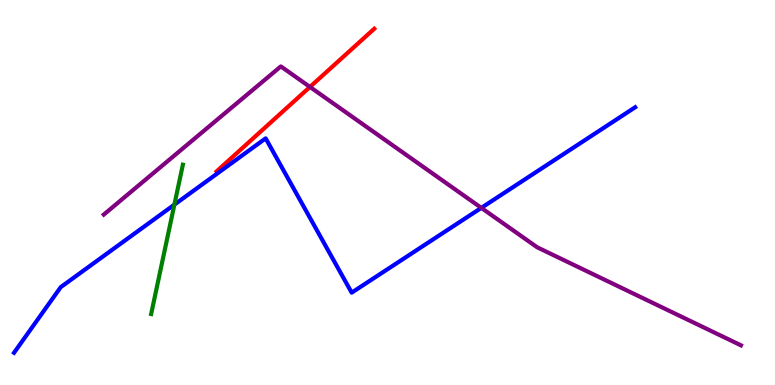[{'lines': ['blue', 'red'], 'intersections': []}, {'lines': ['green', 'red'], 'intersections': []}, {'lines': ['purple', 'red'], 'intersections': [{'x': 4.0, 'y': 7.74}]}, {'lines': ['blue', 'green'], 'intersections': [{'x': 2.25, 'y': 4.68}]}, {'lines': ['blue', 'purple'], 'intersections': [{'x': 6.21, 'y': 4.6}]}, {'lines': ['green', 'purple'], 'intersections': []}]